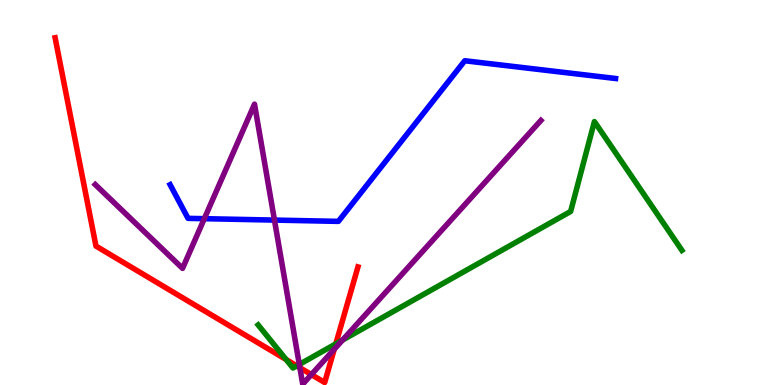[{'lines': ['blue', 'red'], 'intersections': []}, {'lines': ['green', 'red'], 'intersections': [{'x': 3.69, 'y': 0.662}, {'x': 3.83, 'y': 0.497}, {'x': 4.33, 'y': 1.07}]}, {'lines': ['purple', 'red'], 'intersections': [{'x': 3.87, 'y': 0.449}, {'x': 4.02, 'y': 0.271}, {'x': 4.31, 'y': 0.929}]}, {'lines': ['blue', 'green'], 'intersections': []}, {'lines': ['blue', 'purple'], 'intersections': [{'x': 2.64, 'y': 4.32}, {'x': 3.54, 'y': 4.28}]}, {'lines': ['green', 'purple'], 'intersections': [{'x': 3.86, 'y': 0.534}, {'x': 4.42, 'y': 1.17}]}]